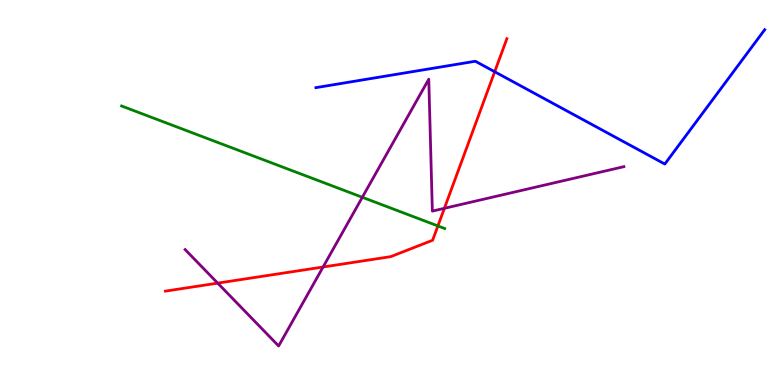[{'lines': ['blue', 'red'], 'intersections': [{'x': 6.38, 'y': 8.14}]}, {'lines': ['green', 'red'], 'intersections': [{'x': 5.65, 'y': 4.13}]}, {'lines': ['purple', 'red'], 'intersections': [{'x': 2.81, 'y': 2.65}, {'x': 4.17, 'y': 3.06}, {'x': 5.73, 'y': 4.59}]}, {'lines': ['blue', 'green'], 'intersections': []}, {'lines': ['blue', 'purple'], 'intersections': []}, {'lines': ['green', 'purple'], 'intersections': [{'x': 4.68, 'y': 4.88}]}]